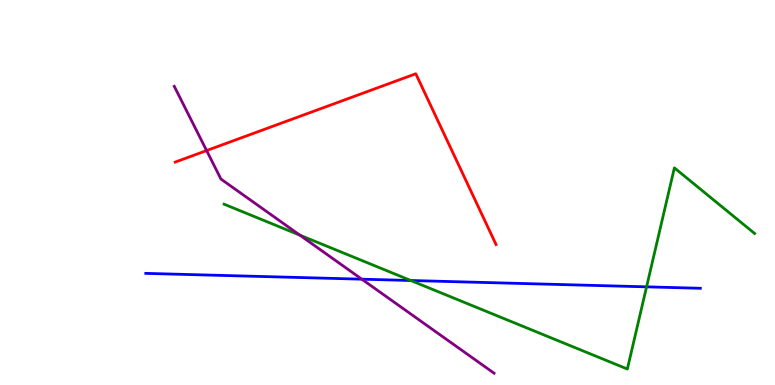[{'lines': ['blue', 'red'], 'intersections': []}, {'lines': ['green', 'red'], 'intersections': []}, {'lines': ['purple', 'red'], 'intersections': [{'x': 2.67, 'y': 6.09}]}, {'lines': ['blue', 'green'], 'intersections': [{'x': 5.3, 'y': 2.71}, {'x': 8.34, 'y': 2.55}]}, {'lines': ['blue', 'purple'], 'intersections': [{'x': 4.67, 'y': 2.75}]}, {'lines': ['green', 'purple'], 'intersections': [{'x': 3.87, 'y': 3.89}]}]